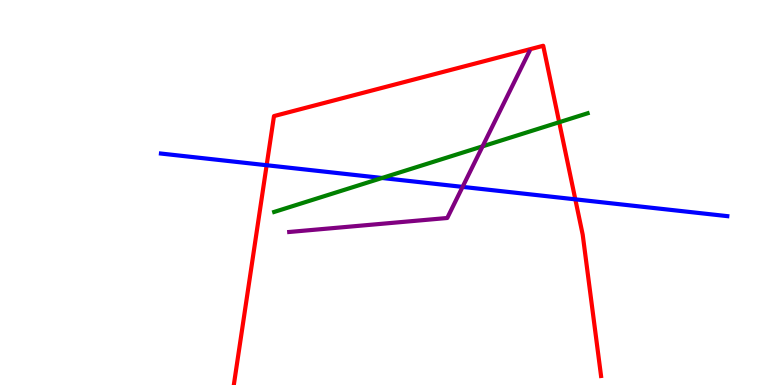[{'lines': ['blue', 'red'], 'intersections': [{'x': 3.44, 'y': 5.71}, {'x': 7.42, 'y': 4.82}]}, {'lines': ['green', 'red'], 'intersections': [{'x': 7.22, 'y': 6.83}]}, {'lines': ['purple', 'red'], 'intersections': []}, {'lines': ['blue', 'green'], 'intersections': [{'x': 4.93, 'y': 5.38}]}, {'lines': ['blue', 'purple'], 'intersections': [{'x': 5.97, 'y': 5.15}]}, {'lines': ['green', 'purple'], 'intersections': [{'x': 6.23, 'y': 6.2}]}]